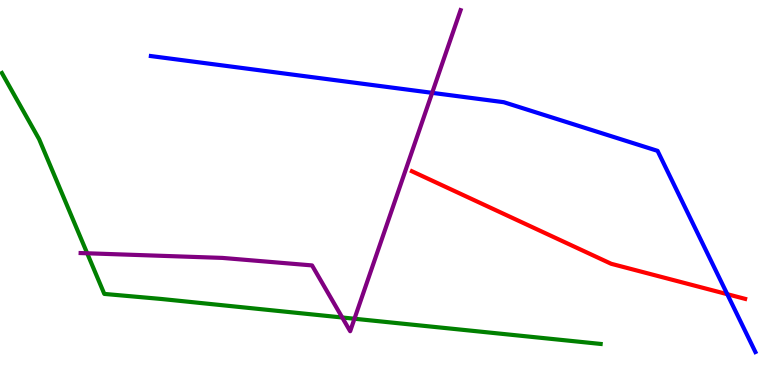[{'lines': ['blue', 'red'], 'intersections': [{'x': 9.38, 'y': 2.36}]}, {'lines': ['green', 'red'], 'intersections': []}, {'lines': ['purple', 'red'], 'intersections': []}, {'lines': ['blue', 'green'], 'intersections': []}, {'lines': ['blue', 'purple'], 'intersections': [{'x': 5.58, 'y': 7.59}]}, {'lines': ['green', 'purple'], 'intersections': [{'x': 1.13, 'y': 3.42}, {'x': 4.42, 'y': 1.75}, {'x': 4.57, 'y': 1.72}]}]